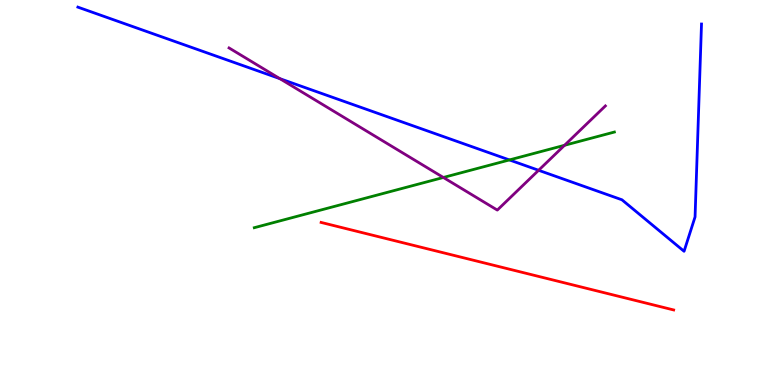[{'lines': ['blue', 'red'], 'intersections': []}, {'lines': ['green', 'red'], 'intersections': []}, {'lines': ['purple', 'red'], 'intersections': []}, {'lines': ['blue', 'green'], 'intersections': [{'x': 6.57, 'y': 5.85}]}, {'lines': ['blue', 'purple'], 'intersections': [{'x': 3.61, 'y': 7.96}, {'x': 6.95, 'y': 5.58}]}, {'lines': ['green', 'purple'], 'intersections': [{'x': 5.72, 'y': 5.39}, {'x': 7.28, 'y': 6.23}]}]